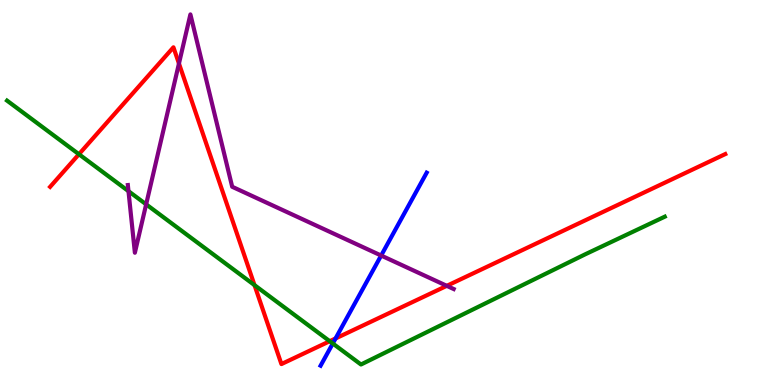[{'lines': ['blue', 'red'], 'intersections': [{'x': 4.33, 'y': 1.21}]}, {'lines': ['green', 'red'], 'intersections': [{'x': 1.02, 'y': 5.99}, {'x': 3.28, 'y': 2.59}, {'x': 4.25, 'y': 1.14}]}, {'lines': ['purple', 'red'], 'intersections': [{'x': 2.31, 'y': 8.35}, {'x': 5.76, 'y': 2.58}]}, {'lines': ['blue', 'green'], 'intersections': [{'x': 4.29, 'y': 1.08}]}, {'lines': ['blue', 'purple'], 'intersections': [{'x': 4.92, 'y': 3.36}]}, {'lines': ['green', 'purple'], 'intersections': [{'x': 1.66, 'y': 5.03}, {'x': 1.89, 'y': 4.69}]}]